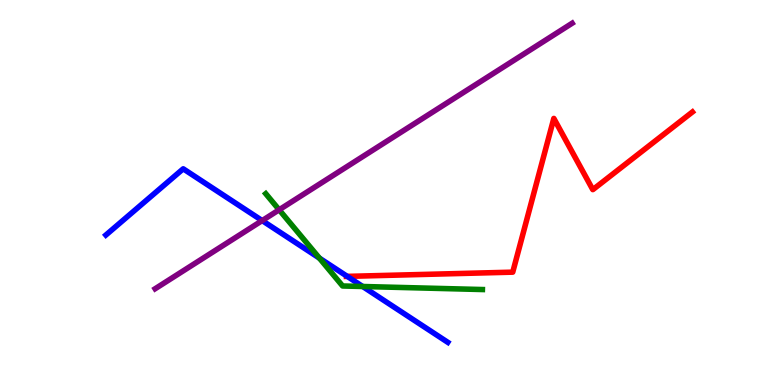[{'lines': ['blue', 'red'], 'intersections': [{'x': 4.48, 'y': 2.82}]}, {'lines': ['green', 'red'], 'intersections': []}, {'lines': ['purple', 'red'], 'intersections': []}, {'lines': ['blue', 'green'], 'intersections': [{'x': 4.12, 'y': 3.3}, {'x': 4.68, 'y': 2.56}]}, {'lines': ['blue', 'purple'], 'intersections': [{'x': 3.38, 'y': 4.27}]}, {'lines': ['green', 'purple'], 'intersections': [{'x': 3.6, 'y': 4.55}]}]